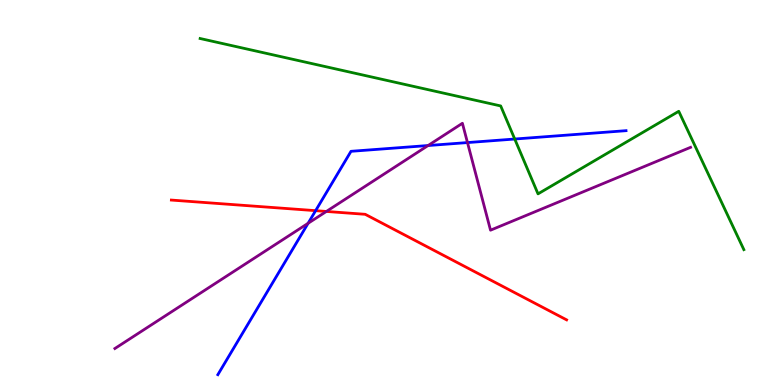[{'lines': ['blue', 'red'], 'intersections': [{'x': 4.07, 'y': 4.53}]}, {'lines': ['green', 'red'], 'intersections': []}, {'lines': ['purple', 'red'], 'intersections': [{'x': 4.21, 'y': 4.51}]}, {'lines': ['blue', 'green'], 'intersections': [{'x': 6.64, 'y': 6.39}]}, {'lines': ['blue', 'purple'], 'intersections': [{'x': 3.98, 'y': 4.2}, {'x': 5.52, 'y': 6.22}, {'x': 6.03, 'y': 6.3}]}, {'lines': ['green', 'purple'], 'intersections': []}]